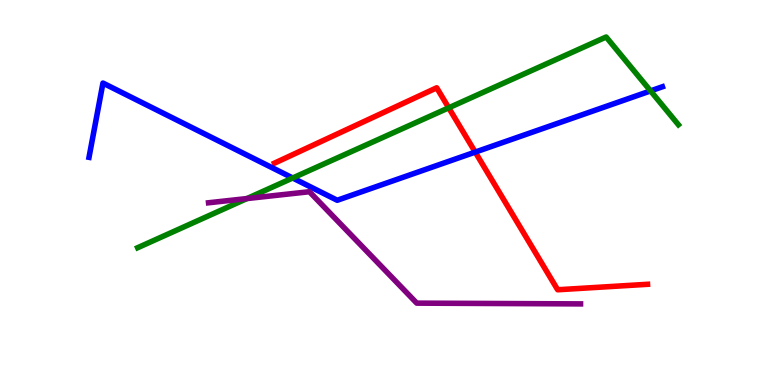[{'lines': ['blue', 'red'], 'intersections': [{'x': 6.13, 'y': 6.05}]}, {'lines': ['green', 'red'], 'intersections': [{'x': 5.79, 'y': 7.2}]}, {'lines': ['purple', 'red'], 'intersections': []}, {'lines': ['blue', 'green'], 'intersections': [{'x': 3.78, 'y': 5.38}, {'x': 8.39, 'y': 7.64}]}, {'lines': ['blue', 'purple'], 'intersections': []}, {'lines': ['green', 'purple'], 'intersections': [{'x': 3.19, 'y': 4.84}]}]